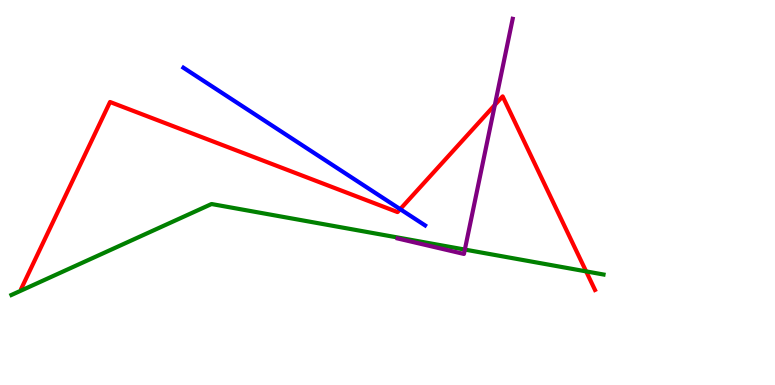[{'lines': ['blue', 'red'], 'intersections': [{'x': 5.16, 'y': 4.57}]}, {'lines': ['green', 'red'], 'intersections': [{'x': 7.56, 'y': 2.95}]}, {'lines': ['purple', 'red'], 'intersections': [{'x': 6.38, 'y': 7.27}]}, {'lines': ['blue', 'green'], 'intersections': []}, {'lines': ['blue', 'purple'], 'intersections': []}, {'lines': ['green', 'purple'], 'intersections': [{'x': 6.0, 'y': 3.52}]}]